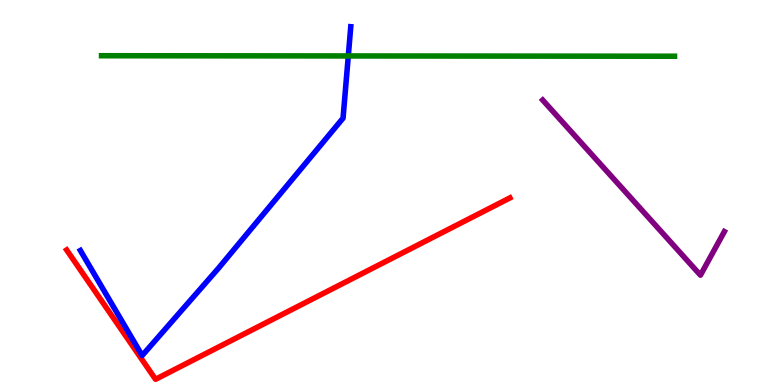[{'lines': ['blue', 'red'], 'intersections': []}, {'lines': ['green', 'red'], 'intersections': []}, {'lines': ['purple', 'red'], 'intersections': []}, {'lines': ['blue', 'green'], 'intersections': [{'x': 4.49, 'y': 8.55}]}, {'lines': ['blue', 'purple'], 'intersections': []}, {'lines': ['green', 'purple'], 'intersections': []}]